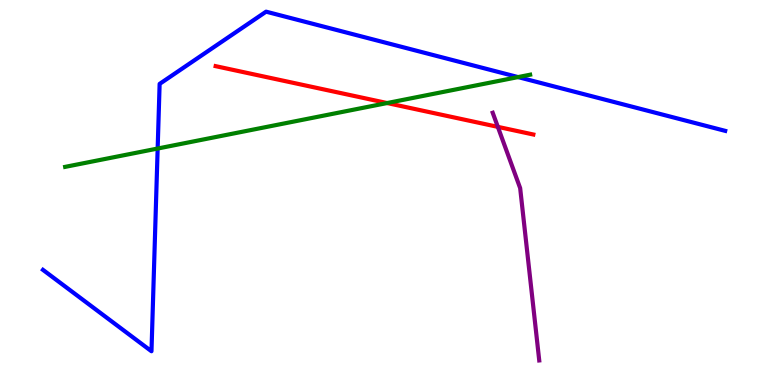[{'lines': ['blue', 'red'], 'intersections': []}, {'lines': ['green', 'red'], 'intersections': [{'x': 5.0, 'y': 7.32}]}, {'lines': ['purple', 'red'], 'intersections': [{'x': 6.42, 'y': 6.7}]}, {'lines': ['blue', 'green'], 'intersections': [{'x': 2.03, 'y': 6.14}, {'x': 6.68, 'y': 8.0}]}, {'lines': ['blue', 'purple'], 'intersections': []}, {'lines': ['green', 'purple'], 'intersections': []}]